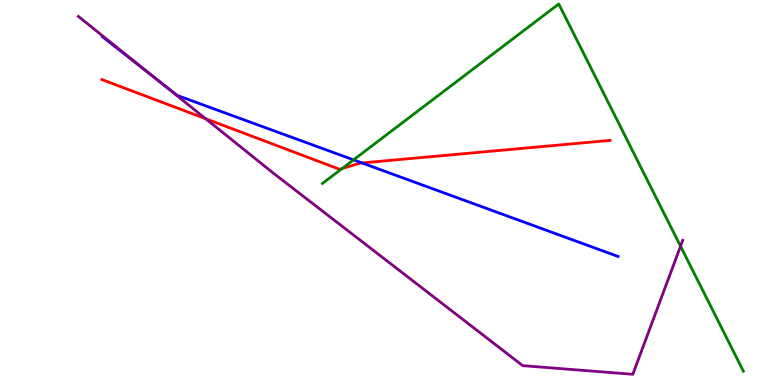[{'lines': ['blue', 'red'], 'intersections': [{'x': 4.67, 'y': 5.77}]}, {'lines': ['green', 'red'], 'intersections': [{'x': 4.41, 'y': 5.62}]}, {'lines': ['purple', 'red'], 'intersections': [{'x': 2.65, 'y': 6.92}]}, {'lines': ['blue', 'green'], 'intersections': [{'x': 4.56, 'y': 5.85}]}, {'lines': ['blue', 'purple'], 'intersections': [{'x': 1.96, 'y': 8.03}]}, {'lines': ['green', 'purple'], 'intersections': [{'x': 8.78, 'y': 3.61}]}]